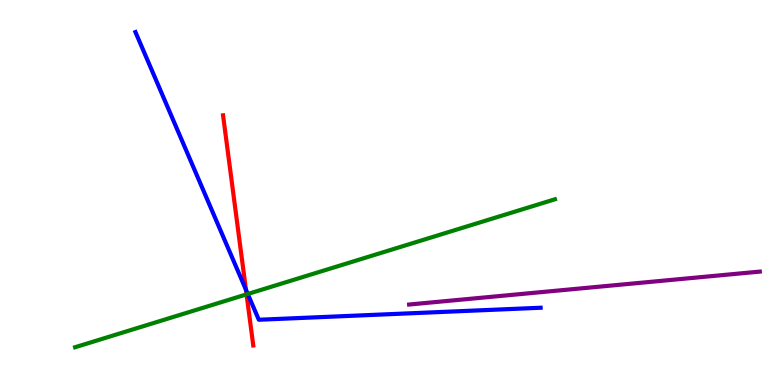[{'lines': ['blue', 'red'], 'intersections': [{'x': 3.17, 'y': 2.47}]}, {'lines': ['green', 'red'], 'intersections': [{'x': 3.18, 'y': 2.35}]}, {'lines': ['purple', 'red'], 'intersections': []}, {'lines': ['blue', 'green'], 'intersections': [{'x': 3.2, 'y': 2.36}]}, {'lines': ['blue', 'purple'], 'intersections': []}, {'lines': ['green', 'purple'], 'intersections': []}]